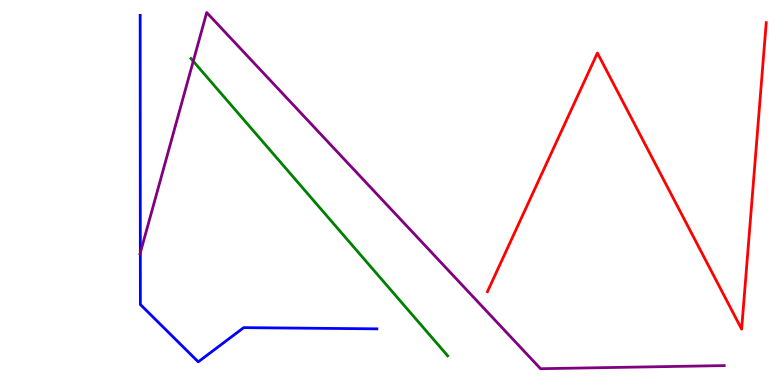[{'lines': ['blue', 'red'], 'intersections': []}, {'lines': ['green', 'red'], 'intersections': []}, {'lines': ['purple', 'red'], 'intersections': []}, {'lines': ['blue', 'green'], 'intersections': []}, {'lines': ['blue', 'purple'], 'intersections': [{'x': 1.81, 'y': 3.43}]}, {'lines': ['green', 'purple'], 'intersections': [{'x': 2.49, 'y': 8.41}]}]